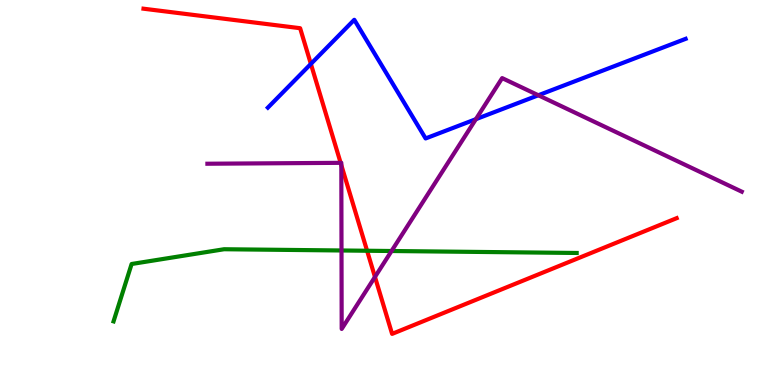[{'lines': ['blue', 'red'], 'intersections': [{'x': 4.01, 'y': 8.34}]}, {'lines': ['green', 'red'], 'intersections': [{'x': 4.74, 'y': 3.49}]}, {'lines': ['purple', 'red'], 'intersections': [{'x': 4.4, 'y': 5.77}, {'x': 4.4, 'y': 5.71}, {'x': 4.84, 'y': 2.81}]}, {'lines': ['blue', 'green'], 'intersections': []}, {'lines': ['blue', 'purple'], 'intersections': [{'x': 6.14, 'y': 6.9}, {'x': 6.95, 'y': 7.53}]}, {'lines': ['green', 'purple'], 'intersections': [{'x': 4.41, 'y': 3.49}, {'x': 5.05, 'y': 3.48}]}]